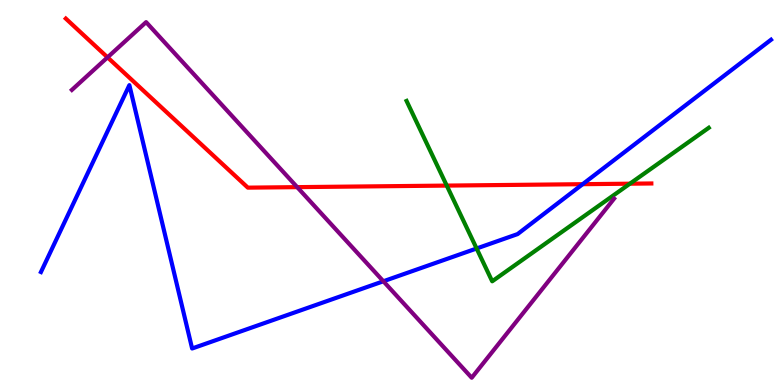[{'lines': ['blue', 'red'], 'intersections': [{'x': 7.52, 'y': 5.22}]}, {'lines': ['green', 'red'], 'intersections': [{'x': 5.76, 'y': 5.18}, {'x': 8.13, 'y': 5.23}]}, {'lines': ['purple', 'red'], 'intersections': [{'x': 1.39, 'y': 8.51}, {'x': 3.83, 'y': 5.14}]}, {'lines': ['blue', 'green'], 'intersections': [{'x': 6.15, 'y': 3.55}]}, {'lines': ['blue', 'purple'], 'intersections': [{'x': 4.95, 'y': 2.69}]}, {'lines': ['green', 'purple'], 'intersections': []}]